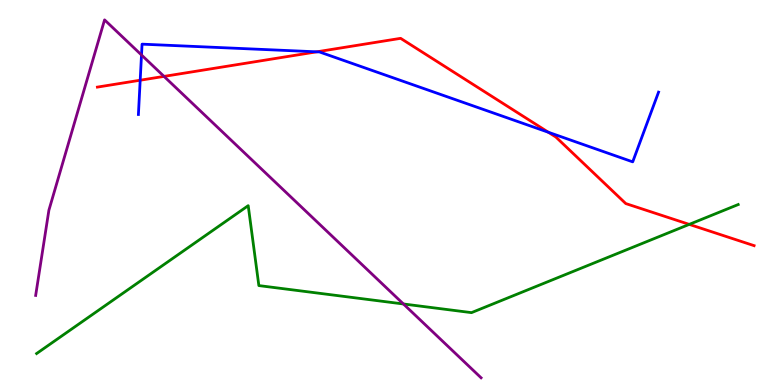[{'lines': ['blue', 'red'], 'intersections': [{'x': 1.81, 'y': 7.92}, {'x': 4.09, 'y': 8.65}, {'x': 7.08, 'y': 6.56}]}, {'lines': ['green', 'red'], 'intersections': [{'x': 8.89, 'y': 4.17}]}, {'lines': ['purple', 'red'], 'intersections': [{'x': 2.12, 'y': 8.02}]}, {'lines': ['blue', 'green'], 'intersections': []}, {'lines': ['blue', 'purple'], 'intersections': [{'x': 1.83, 'y': 8.57}]}, {'lines': ['green', 'purple'], 'intersections': [{'x': 5.21, 'y': 2.1}]}]